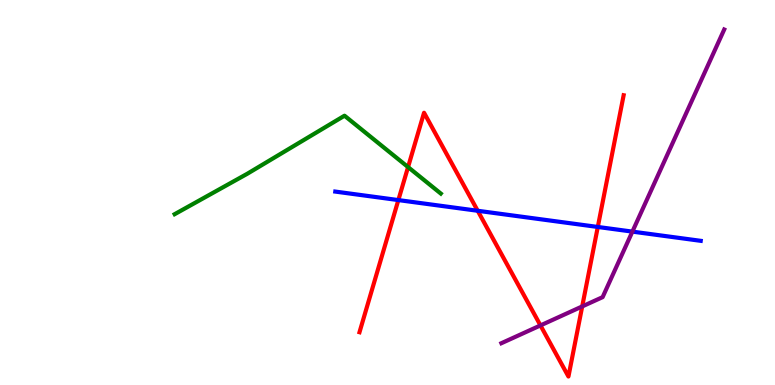[{'lines': ['blue', 'red'], 'intersections': [{'x': 5.14, 'y': 4.8}, {'x': 6.16, 'y': 4.53}, {'x': 7.71, 'y': 4.1}]}, {'lines': ['green', 'red'], 'intersections': [{'x': 5.27, 'y': 5.66}]}, {'lines': ['purple', 'red'], 'intersections': [{'x': 6.97, 'y': 1.55}, {'x': 7.51, 'y': 2.04}]}, {'lines': ['blue', 'green'], 'intersections': []}, {'lines': ['blue', 'purple'], 'intersections': [{'x': 8.16, 'y': 3.98}]}, {'lines': ['green', 'purple'], 'intersections': []}]